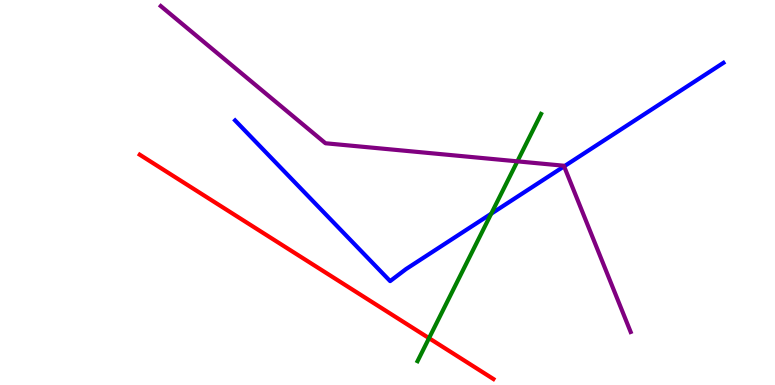[{'lines': ['blue', 'red'], 'intersections': []}, {'lines': ['green', 'red'], 'intersections': [{'x': 5.54, 'y': 1.22}]}, {'lines': ['purple', 'red'], 'intersections': []}, {'lines': ['blue', 'green'], 'intersections': [{'x': 6.34, 'y': 4.45}]}, {'lines': ['blue', 'purple'], 'intersections': [{'x': 7.28, 'y': 5.68}]}, {'lines': ['green', 'purple'], 'intersections': [{'x': 6.68, 'y': 5.81}]}]